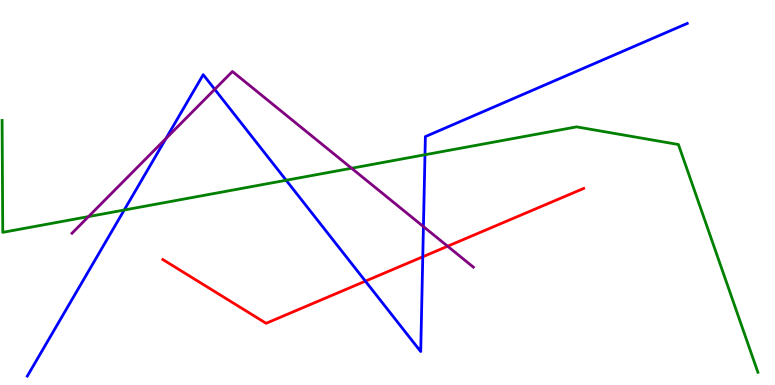[{'lines': ['blue', 'red'], 'intersections': [{'x': 4.71, 'y': 2.7}, {'x': 5.46, 'y': 3.33}]}, {'lines': ['green', 'red'], 'intersections': []}, {'lines': ['purple', 'red'], 'intersections': [{'x': 5.78, 'y': 3.6}]}, {'lines': ['blue', 'green'], 'intersections': [{'x': 1.6, 'y': 4.54}, {'x': 3.69, 'y': 5.32}, {'x': 5.48, 'y': 5.98}]}, {'lines': ['blue', 'purple'], 'intersections': [{'x': 2.14, 'y': 6.4}, {'x': 2.77, 'y': 7.68}, {'x': 5.46, 'y': 4.11}]}, {'lines': ['green', 'purple'], 'intersections': [{'x': 1.14, 'y': 4.37}, {'x': 4.54, 'y': 5.63}]}]